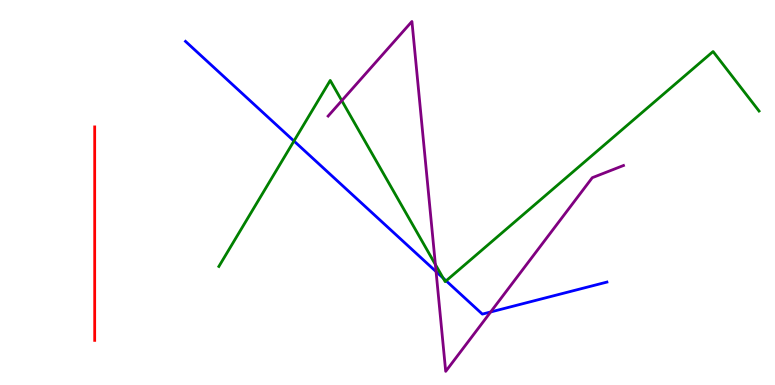[{'lines': ['blue', 'red'], 'intersections': []}, {'lines': ['green', 'red'], 'intersections': []}, {'lines': ['purple', 'red'], 'intersections': []}, {'lines': ['blue', 'green'], 'intersections': [{'x': 3.79, 'y': 6.34}, {'x': 5.72, 'y': 2.78}, {'x': 5.76, 'y': 2.71}]}, {'lines': ['blue', 'purple'], 'intersections': [{'x': 5.63, 'y': 2.95}, {'x': 6.33, 'y': 1.9}]}, {'lines': ['green', 'purple'], 'intersections': [{'x': 4.41, 'y': 7.39}, {'x': 5.62, 'y': 3.13}]}]